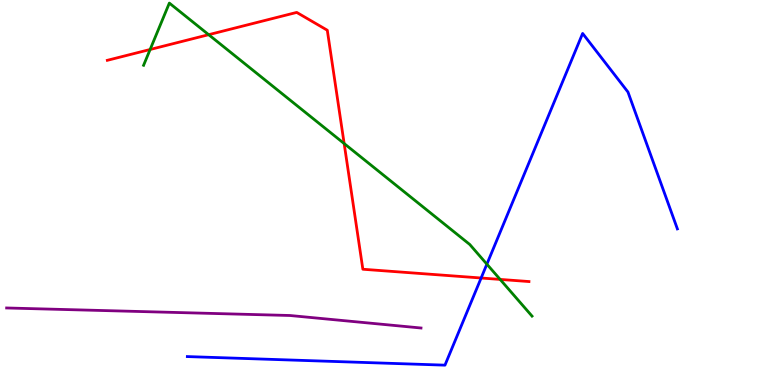[{'lines': ['blue', 'red'], 'intersections': [{'x': 6.21, 'y': 2.78}]}, {'lines': ['green', 'red'], 'intersections': [{'x': 1.94, 'y': 8.71}, {'x': 2.69, 'y': 9.1}, {'x': 4.44, 'y': 6.27}, {'x': 6.45, 'y': 2.74}]}, {'lines': ['purple', 'red'], 'intersections': []}, {'lines': ['blue', 'green'], 'intersections': [{'x': 6.28, 'y': 3.14}]}, {'lines': ['blue', 'purple'], 'intersections': []}, {'lines': ['green', 'purple'], 'intersections': []}]